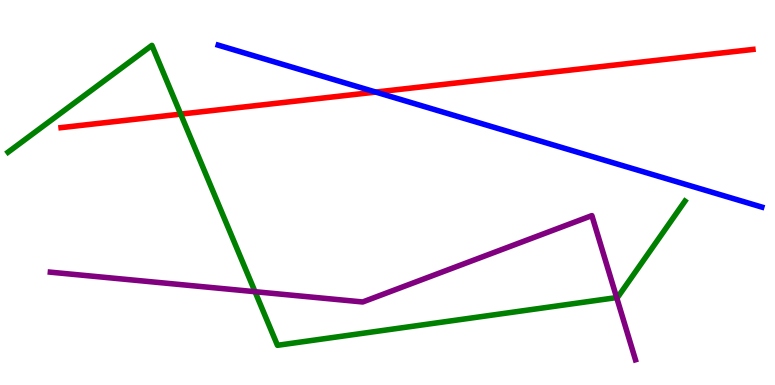[{'lines': ['blue', 'red'], 'intersections': [{'x': 4.85, 'y': 7.61}]}, {'lines': ['green', 'red'], 'intersections': [{'x': 2.33, 'y': 7.04}]}, {'lines': ['purple', 'red'], 'intersections': []}, {'lines': ['blue', 'green'], 'intersections': []}, {'lines': ['blue', 'purple'], 'intersections': []}, {'lines': ['green', 'purple'], 'intersections': [{'x': 3.29, 'y': 2.42}, {'x': 7.96, 'y': 2.27}]}]